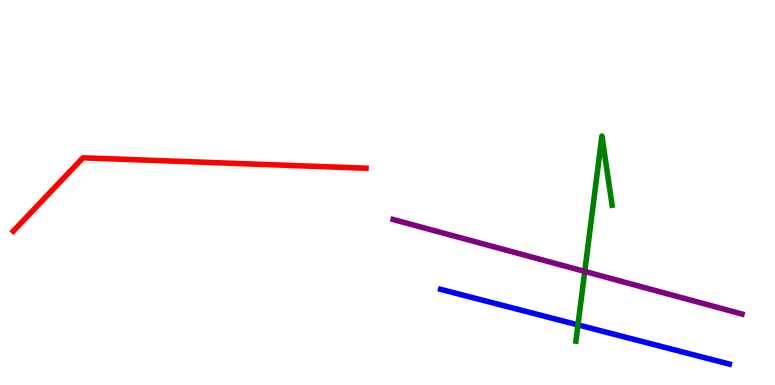[{'lines': ['blue', 'red'], 'intersections': []}, {'lines': ['green', 'red'], 'intersections': []}, {'lines': ['purple', 'red'], 'intersections': []}, {'lines': ['blue', 'green'], 'intersections': [{'x': 7.46, 'y': 1.56}]}, {'lines': ['blue', 'purple'], 'intersections': []}, {'lines': ['green', 'purple'], 'intersections': [{'x': 7.55, 'y': 2.95}]}]